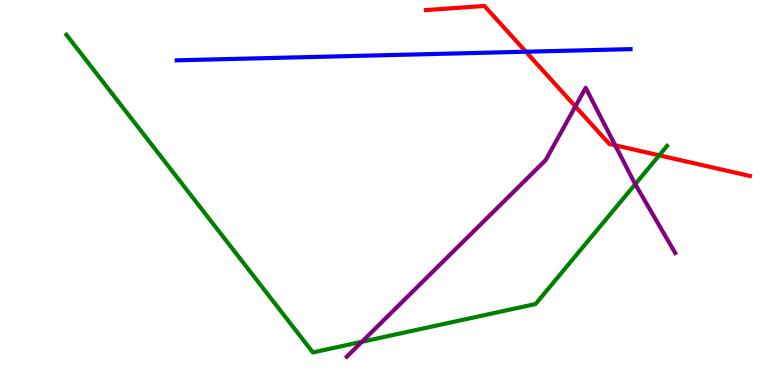[{'lines': ['blue', 'red'], 'intersections': [{'x': 6.79, 'y': 8.66}]}, {'lines': ['green', 'red'], 'intersections': [{'x': 8.51, 'y': 5.97}]}, {'lines': ['purple', 'red'], 'intersections': [{'x': 7.42, 'y': 7.24}, {'x': 7.94, 'y': 6.23}]}, {'lines': ['blue', 'green'], 'intersections': []}, {'lines': ['blue', 'purple'], 'intersections': []}, {'lines': ['green', 'purple'], 'intersections': [{'x': 4.67, 'y': 1.12}, {'x': 8.2, 'y': 5.22}]}]